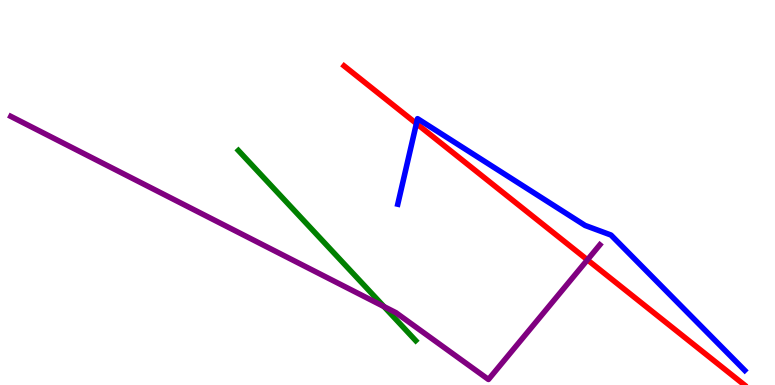[{'lines': ['blue', 'red'], 'intersections': [{'x': 5.37, 'y': 6.79}]}, {'lines': ['green', 'red'], 'intersections': []}, {'lines': ['purple', 'red'], 'intersections': [{'x': 7.58, 'y': 3.25}]}, {'lines': ['blue', 'green'], 'intersections': []}, {'lines': ['blue', 'purple'], 'intersections': []}, {'lines': ['green', 'purple'], 'intersections': [{'x': 4.95, 'y': 2.04}]}]